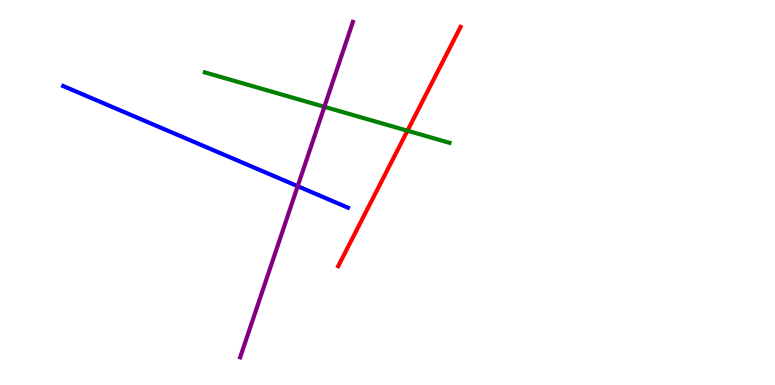[{'lines': ['blue', 'red'], 'intersections': []}, {'lines': ['green', 'red'], 'intersections': [{'x': 5.26, 'y': 6.6}]}, {'lines': ['purple', 'red'], 'intersections': []}, {'lines': ['blue', 'green'], 'intersections': []}, {'lines': ['blue', 'purple'], 'intersections': [{'x': 3.84, 'y': 5.16}]}, {'lines': ['green', 'purple'], 'intersections': [{'x': 4.19, 'y': 7.23}]}]